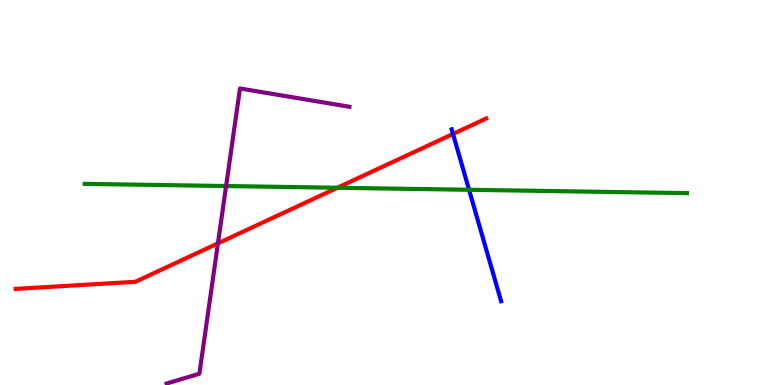[{'lines': ['blue', 'red'], 'intersections': [{'x': 5.85, 'y': 6.52}]}, {'lines': ['green', 'red'], 'intersections': [{'x': 4.35, 'y': 5.12}]}, {'lines': ['purple', 'red'], 'intersections': [{'x': 2.81, 'y': 3.68}]}, {'lines': ['blue', 'green'], 'intersections': [{'x': 6.05, 'y': 5.07}]}, {'lines': ['blue', 'purple'], 'intersections': []}, {'lines': ['green', 'purple'], 'intersections': [{'x': 2.92, 'y': 5.17}]}]